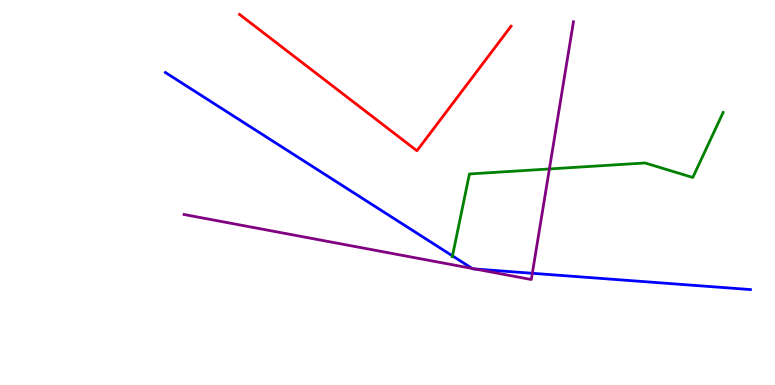[{'lines': ['blue', 'red'], 'intersections': []}, {'lines': ['green', 'red'], 'intersections': []}, {'lines': ['purple', 'red'], 'intersections': []}, {'lines': ['blue', 'green'], 'intersections': [{'x': 5.84, 'y': 3.35}]}, {'lines': ['blue', 'purple'], 'intersections': [{'x': 6.09, 'y': 3.03}, {'x': 6.13, 'y': 3.01}, {'x': 6.87, 'y': 2.9}]}, {'lines': ['green', 'purple'], 'intersections': [{'x': 7.09, 'y': 5.61}]}]